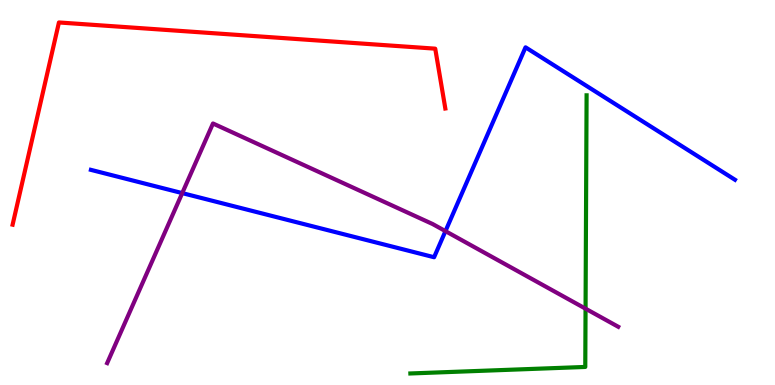[{'lines': ['blue', 'red'], 'intersections': []}, {'lines': ['green', 'red'], 'intersections': []}, {'lines': ['purple', 'red'], 'intersections': []}, {'lines': ['blue', 'green'], 'intersections': []}, {'lines': ['blue', 'purple'], 'intersections': [{'x': 2.35, 'y': 4.98}, {'x': 5.75, 'y': 4.0}]}, {'lines': ['green', 'purple'], 'intersections': [{'x': 7.56, 'y': 1.98}]}]